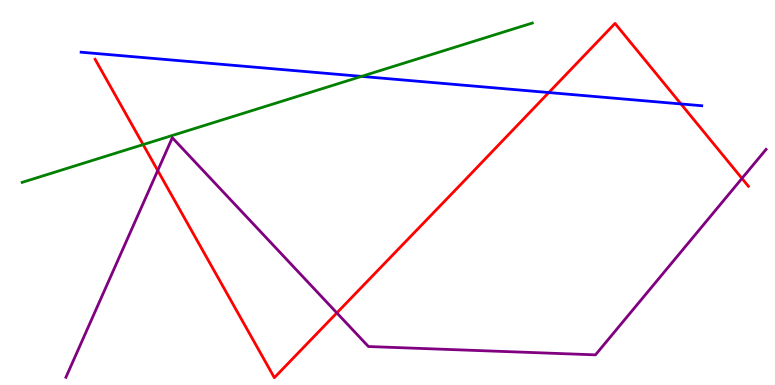[{'lines': ['blue', 'red'], 'intersections': [{'x': 7.08, 'y': 7.6}, {'x': 8.79, 'y': 7.3}]}, {'lines': ['green', 'red'], 'intersections': [{'x': 1.85, 'y': 6.24}]}, {'lines': ['purple', 'red'], 'intersections': [{'x': 2.04, 'y': 5.57}, {'x': 4.35, 'y': 1.87}, {'x': 9.57, 'y': 5.37}]}, {'lines': ['blue', 'green'], 'intersections': [{'x': 4.66, 'y': 8.02}]}, {'lines': ['blue', 'purple'], 'intersections': []}, {'lines': ['green', 'purple'], 'intersections': []}]